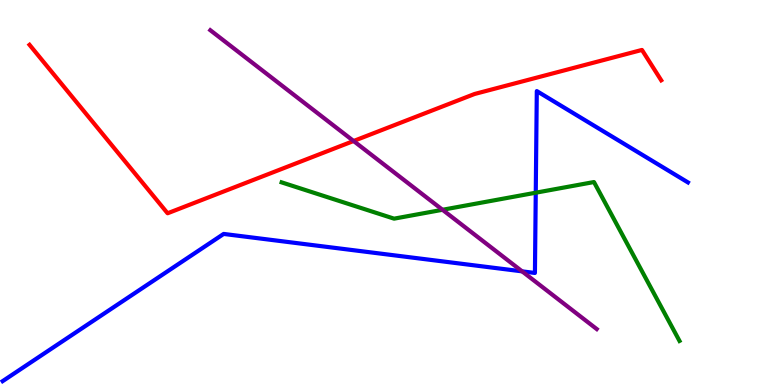[{'lines': ['blue', 'red'], 'intersections': []}, {'lines': ['green', 'red'], 'intersections': []}, {'lines': ['purple', 'red'], 'intersections': [{'x': 4.56, 'y': 6.34}]}, {'lines': ['blue', 'green'], 'intersections': [{'x': 6.91, 'y': 4.99}]}, {'lines': ['blue', 'purple'], 'intersections': [{'x': 6.74, 'y': 2.95}]}, {'lines': ['green', 'purple'], 'intersections': [{'x': 5.71, 'y': 4.55}]}]